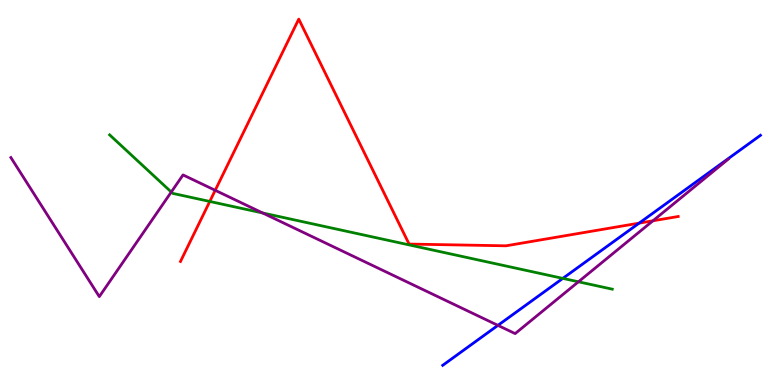[{'lines': ['blue', 'red'], 'intersections': [{'x': 8.25, 'y': 4.2}]}, {'lines': ['green', 'red'], 'intersections': [{'x': 2.71, 'y': 4.77}]}, {'lines': ['purple', 'red'], 'intersections': [{'x': 2.78, 'y': 5.06}, {'x': 8.42, 'y': 4.27}]}, {'lines': ['blue', 'green'], 'intersections': [{'x': 7.26, 'y': 2.77}]}, {'lines': ['blue', 'purple'], 'intersections': [{'x': 6.42, 'y': 1.55}]}, {'lines': ['green', 'purple'], 'intersections': [{'x': 2.21, 'y': 5.01}, {'x': 3.39, 'y': 4.47}, {'x': 7.46, 'y': 2.68}]}]